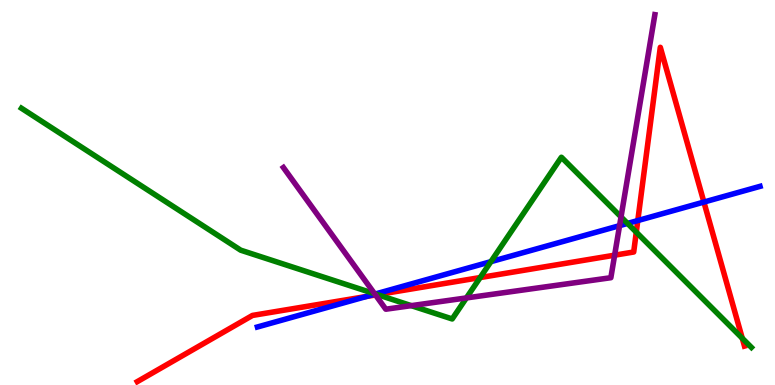[{'lines': ['blue', 'red'], 'intersections': [{'x': 4.73, 'y': 2.3}, {'x': 8.23, 'y': 4.27}, {'x': 9.08, 'y': 4.75}]}, {'lines': ['green', 'red'], 'intersections': [{'x': 4.87, 'y': 2.35}, {'x': 6.2, 'y': 2.79}, {'x': 8.21, 'y': 3.97}, {'x': 9.58, 'y': 1.21}]}, {'lines': ['purple', 'red'], 'intersections': [{'x': 4.85, 'y': 2.34}, {'x': 7.93, 'y': 3.37}]}, {'lines': ['blue', 'green'], 'intersections': [{'x': 4.84, 'y': 2.36}, {'x': 6.33, 'y': 3.2}, {'x': 8.1, 'y': 4.2}]}, {'lines': ['blue', 'purple'], 'intersections': [{'x': 4.84, 'y': 2.36}, {'x': 7.99, 'y': 4.14}]}, {'lines': ['green', 'purple'], 'intersections': [{'x': 4.83, 'y': 2.37}, {'x': 5.31, 'y': 2.06}, {'x': 6.02, 'y': 2.26}, {'x': 8.01, 'y': 4.37}]}]